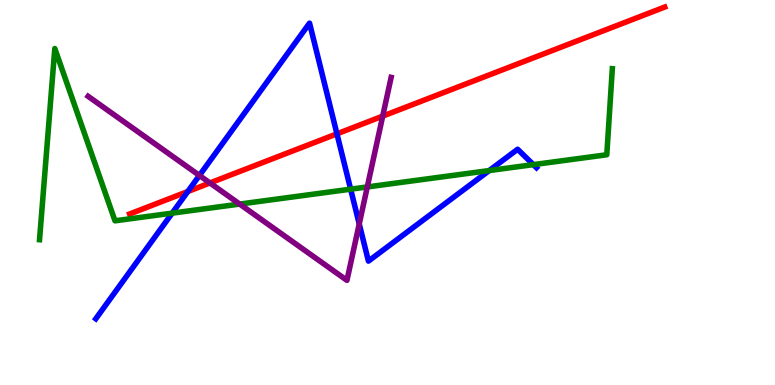[{'lines': ['blue', 'red'], 'intersections': [{'x': 2.42, 'y': 5.03}, {'x': 4.35, 'y': 6.52}]}, {'lines': ['green', 'red'], 'intersections': []}, {'lines': ['purple', 'red'], 'intersections': [{'x': 2.71, 'y': 5.25}, {'x': 4.94, 'y': 6.98}]}, {'lines': ['blue', 'green'], 'intersections': [{'x': 2.22, 'y': 4.46}, {'x': 4.52, 'y': 5.09}, {'x': 6.31, 'y': 5.57}, {'x': 6.88, 'y': 5.72}]}, {'lines': ['blue', 'purple'], 'intersections': [{'x': 2.57, 'y': 5.44}, {'x': 4.64, 'y': 4.18}]}, {'lines': ['green', 'purple'], 'intersections': [{'x': 3.09, 'y': 4.7}, {'x': 4.74, 'y': 5.14}]}]